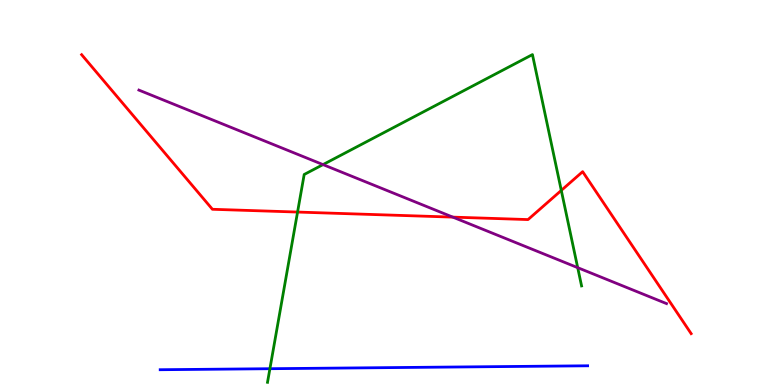[{'lines': ['blue', 'red'], 'intersections': []}, {'lines': ['green', 'red'], 'intersections': [{'x': 3.84, 'y': 4.49}, {'x': 7.24, 'y': 5.05}]}, {'lines': ['purple', 'red'], 'intersections': [{'x': 5.84, 'y': 4.36}]}, {'lines': ['blue', 'green'], 'intersections': [{'x': 3.48, 'y': 0.423}]}, {'lines': ['blue', 'purple'], 'intersections': []}, {'lines': ['green', 'purple'], 'intersections': [{'x': 4.17, 'y': 5.72}, {'x': 7.45, 'y': 3.05}]}]